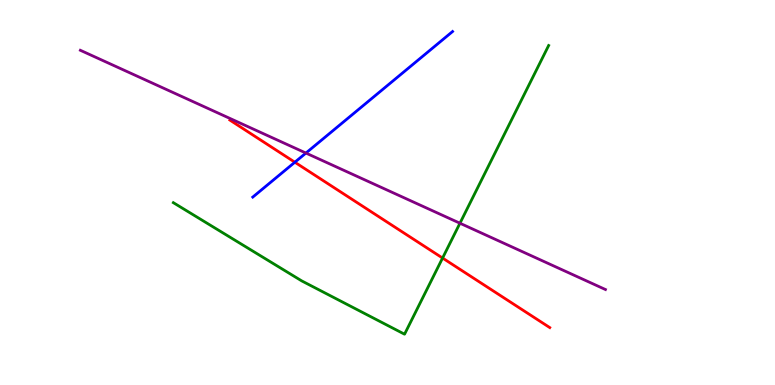[{'lines': ['blue', 'red'], 'intersections': [{'x': 3.8, 'y': 5.79}]}, {'lines': ['green', 'red'], 'intersections': [{'x': 5.71, 'y': 3.3}]}, {'lines': ['purple', 'red'], 'intersections': []}, {'lines': ['blue', 'green'], 'intersections': []}, {'lines': ['blue', 'purple'], 'intersections': [{'x': 3.95, 'y': 6.02}]}, {'lines': ['green', 'purple'], 'intersections': [{'x': 5.93, 'y': 4.2}]}]